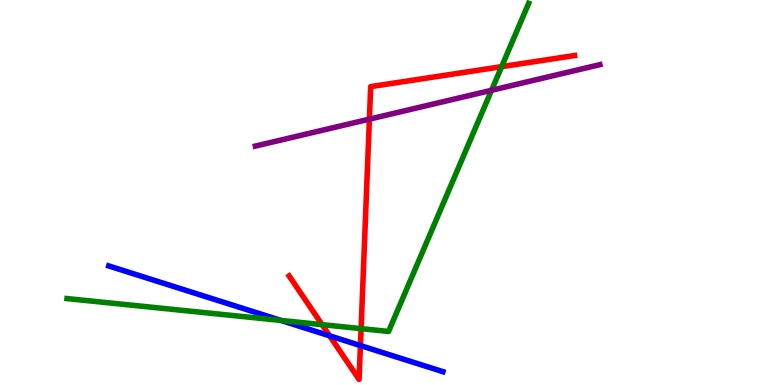[{'lines': ['blue', 'red'], 'intersections': [{'x': 4.25, 'y': 1.28}, {'x': 4.65, 'y': 1.02}]}, {'lines': ['green', 'red'], 'intersections': [{'x': 4.16, 'y': 1.57}, {'x': 4.66, 'y': 1.46}, {'x': 6.47, 'y': 8.27}]}, {'lines': ['purple', 'red'], 'intersections': [{'x': 4.77, 'y': 6.91}]}, {'lines': ['blue', 'green'], 'intersections': [{'x': 3.63, 'y': 1.68}]}, {'lines': ['blue', 'purple'], 'intersections': []}, {'lines': ['green', 'purple'], 'intersections': [{'x': 6.34, 'y': 7.66}]}]